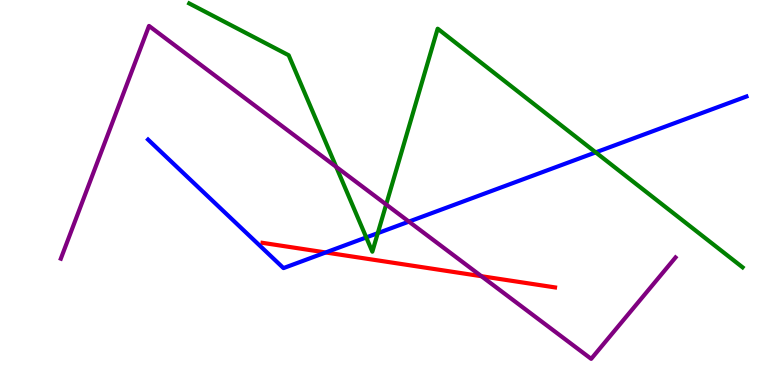[{'lines': ['blue', 'red'], 'intersections': [{'x': 4.2, 'y': 3.44}]}, {'lines': ['green', 'red'], 'intersections': []}, {'lines': ['purple', 'red'], 'intersections': [{'x': 6.21, 'y': 2.83}]}, {'lines': ['blue', 'green'], 'intersections': [{'x': 4.73, 'y': 3.83}, {'x': 4.87, 'y': 3.94}, {'x': 7.69, 'y': 6.04}]}, {'lines': ['blue', 'purple'], 'intersections': [{'x': 5.28, 'y': 4.24}]}, {'lines': ['green', 'purple'], 'intersections': [{'x': 4.34, 'y': 5.67}, {'x': 4.98, 'y': 4.69}]}]